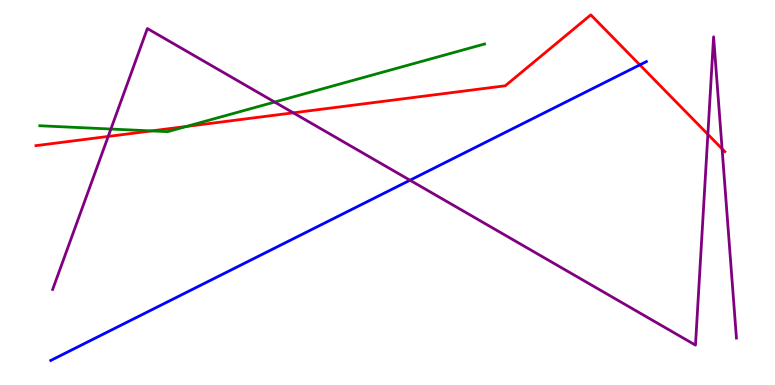[{'lines': ['blue', 'red'], 'intersections': [{'x': 8.26, 'y': 8.31}]}, {'lines': ['green', 'red'], 'intersections': [{'x': 1.95, 'y': 6.6}, {'x': 2.41, 'y': 6.72}]}, {'lines': ['purple', 'red'], 'intersections': [{'x': 1.4, 'y': 6.46}, {'x': 3.78, 'y': 7.07}, {'x': 9.13, 'y': 6.51}, {'x': 9.32, 'y': 6.13}]}, {'lines': ['blue', 'green'], 'intersections': []}, {'lines': ['blue', 'purple'], 'intersections': [{'x': 5.29, 'y': 5.32}]}, {'lines': ['green', 'purple'], 'intersections': [{'x': 1.43, 'y': 6.65}, {'x': 3.54, 'y': 7.35}]}]